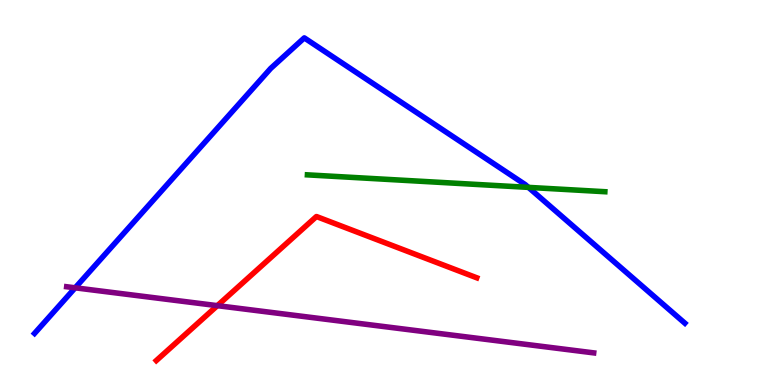[{'lines': ['blue', 'red'], 'intersections': []}, {'lines': ['green', 'red'], 'intersections': []}, {'lines': ['purple', 'red'], 'intersections': [{'x': 2.8, 'y': 2.06}]}, {'lines': ['blue', 'green'], 'intersections': [{'x': 6.82, 'y': 5.13}]}, {'lines': ['blue', 'purple'], 'intersections': [{'x': 0.97, 'y': 2.52}]}, {'lines': ['green', 'purple'], 'intersections': []}]